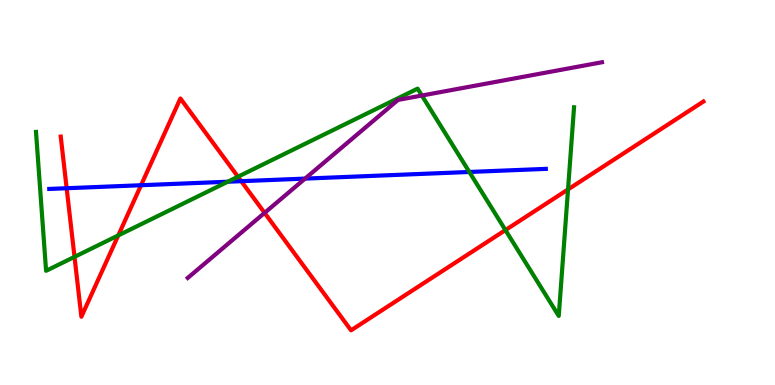[{'lines': ['blue', 'red'], 'intersections': [{'x': 0.86, 'y': 5.11}, {'x': 1.82, 'y': 5.19}, {'x': 3.11, 'y': 5.29}]}, {'lines': ['green', 'red'], 'intersections': [{'x': 0.961, 'y': 3.33}, {'x': 1.53, 'y': 3.89}, {'x': 3.07, 'y': 5.41}, {'x': 6.52, 'y': 4.02}, {'x': 7.33, 'y': 5.08}]}, {'lines': ['purple', 'red'], 'intersections': [{'x': 3.41, 'y': 4.47}]}, {'lines': ['blue', 'green'], 'intersections': [{'x': 2.94, 'y': 5.28}, {'x': 6.06, 'y': 5.53}]}, {'lines': ['blue', 'purple'], 'intersections': [{'x': 3.94, 'y': 5.36}]}, {'lines': ['green', 'purple'], 'intersections': [{'x': 5.44, 'y': 7.52}]}]